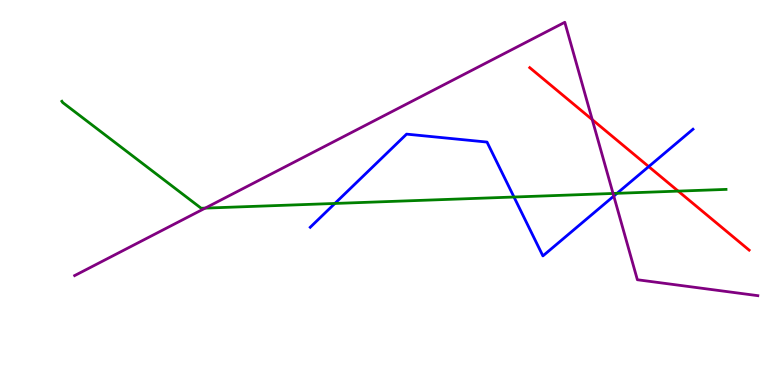[{'lines': ['blue', 'red'], 'intersections': [{'x': 8.37, 'y': 5.67}]}, {'lines': ['green', 'red'], 'intersections': [{'x': 8.75, 'y': 5.04}]}, {'lines': ['purple', 'red'], 'intersections': [{'x': 7.64, 'y': 6.89}]}, {'lines': ['blue', 'green'], 'intersections': [{'x': 4.32, 'y': 4.72}, {'x': 6.63, 'y': 4.88}, {'x': 7.96, 'y': 4.98}]}, {'lines': ['blue', 'purple'], 'intersections': [{'x': 7.92, 'y': 4.91}]}, {'lines': ['green', 'purple'], 'intersections': [{'x': 2.65, 'y': 4.59}, {'x': 7.91, 'y': 4.98}]}]